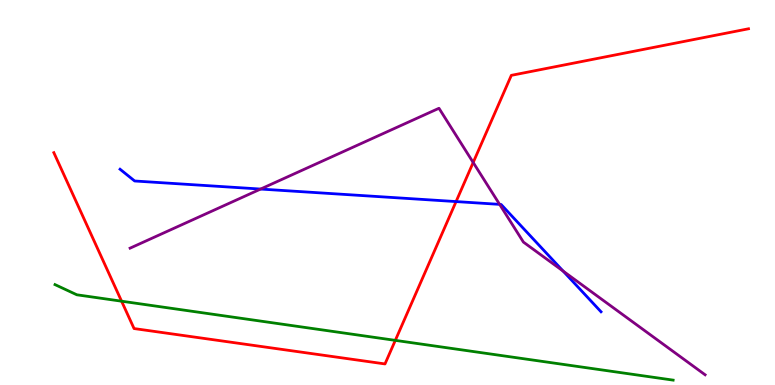[{'lines': ['blue', 'red'], 'intersections': [{'x': 5.88, 'y': 4.76}]}, {'lines': ['green', 'red'], 'intersections': [{'x': 1.57, 'y': 2.18}, {'x': 5.1, 'y': 1.16}]}, {'lines': ['purple', 'red'], 'intersections': [{'x': 6.11, 'y': 5.78}]}, {'lines': ['blue', 'green'], 'intersections': []}, {'lines': ['blue', 'purple'], 'intersections': [{'x': 3.36, 'y': 5.09}, {'x': 6.45, 'y': 4.69}, {'x': 7.27, 'y': 2.96}]}, {'lines': ['green', 'purple'], 'intersections': []}]